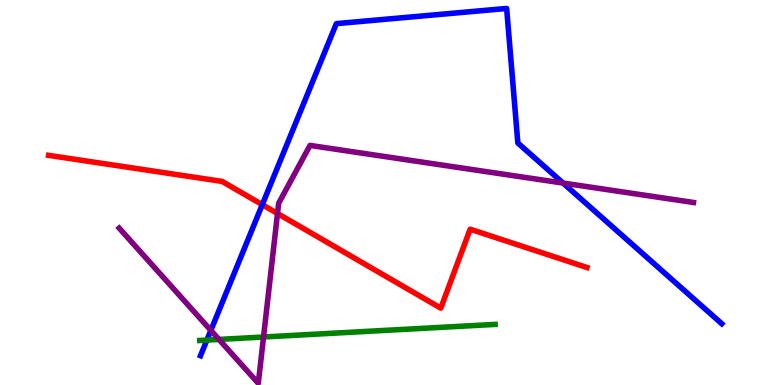[{'lines': ['blue', 'red'], 'intersections': [{'x': 3.38, 'y': 4.68}]}, {'lines': ['green', 'red'], 'intersections': []}, {'lines': ['purple', 'red'], 'intersections': [{'x': 3.58, 'y': 4.45}]}, {'lines': ['blue', 'green'], 'intersections': [{'x': 2.67, 'y': 1.17}]}, {'lines': ['blue', 'purple'], 'intersections': [{'x': 2.72, 'y': 1.42}, {'x': 7.27, 'y': 5.24}]}, {'lines': ['green', 'purple'], 'intersections': [{'x': 2.83, 'y': 1.18}, {'x': 3.4, 'y': 1.25}]}]